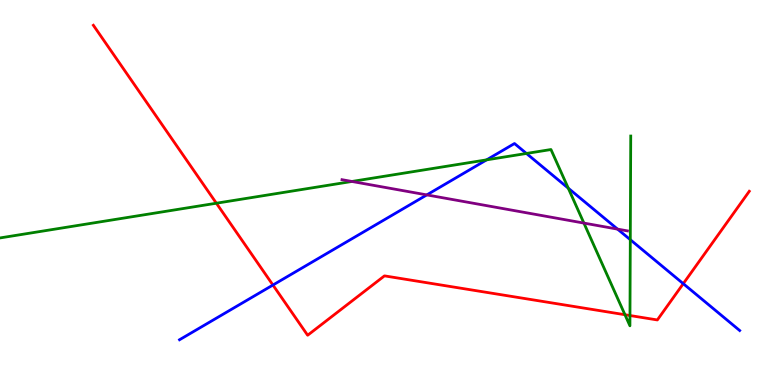[{'lines': ['blue', 'red'], 'intersections': [{'x': 3.52, 'y': 2.6}, {'x': 8.82, 'y': 2.63}]}, {'lines': ['green', 'red'], 'intersections': [{'x': 2.79, 'y': 4.72}, {'x': 8.06, 'y': 1.83}, {'x': 8.13, 'y': 1.8}]}, {'lines': ['purple', 'red'], 'intersections': []}, {'lines': ['blue', 'green'], 'intersections': [{'x': 6.28, 'y': 5.85}, {'x': 6.79, 'y': 6.01}, {'x': 7.33, 'y': 5.11}, {'x': 8.13, 'y': 3.77}]}, {'lines': ['blue', 'purple'], 'intersections': [{'x': 5.51, 'y': 4.94}, {'x': 7.97, 'y': 4.05}]}, {'lines': ['green', 'purple'], 'intersections': [{'x': 4.54, 'y': 5.29}, {'x': 7.53, 'y': 4.21}]}]